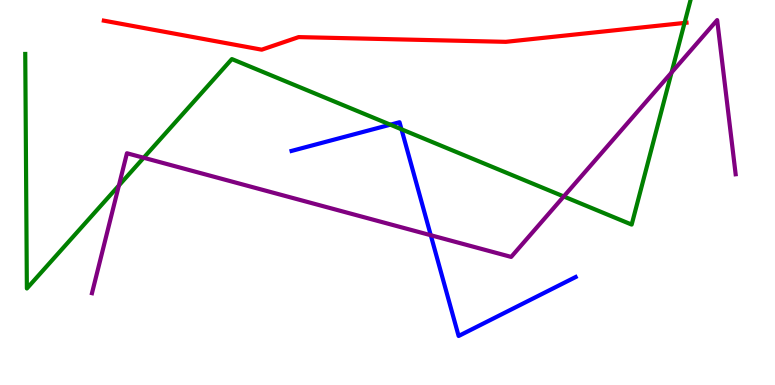[{'lines': ['blue', 'red'], 'intersections': []}, {'lines': ['green', 'red'], 'intersections': [{'x': 8.83, 'y': 9.4}]}, {'lines': ['purple', 'red'], 'intersections': []}, {'lines': ['blue', 'green'], 'intersections': [{'x': 5.04, 'y': 6.76}, {'x': 5.18, 'y': 6.64}]}, {'lines': ['blue', 'purple'], 'intersections': [{'x': 5.56, 'y': 3.89}]}, {'lines': ['green', 'purple'], 'intersections': [{'x': 1.53, 'y': 5.18}, {'x': 1.85, 'y': 5.9}, {'x': 7.27, 'y': 4.9}, {'x': 8.66, 'y': 8.12}]}]